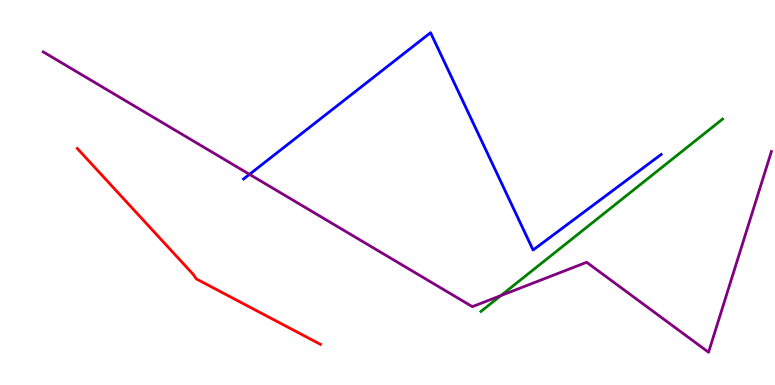[{'lines': ['blue', 'red'], 'intersections': []}, {'lines': ['green', 'red'], 'intersections': []}, {'lines': ['purple', 'red'], 'intersections': []}, {'lines': ['blue', 'green'], 'intersections': []}, {'lines': ['blue', 'purple'], 'intersections': [{'x': 3.22, 'y': 5.47}]}, {'lines': ['green', 'purple'], 'intersections': [{'x': 6.46, 'y': 2.32}]}]